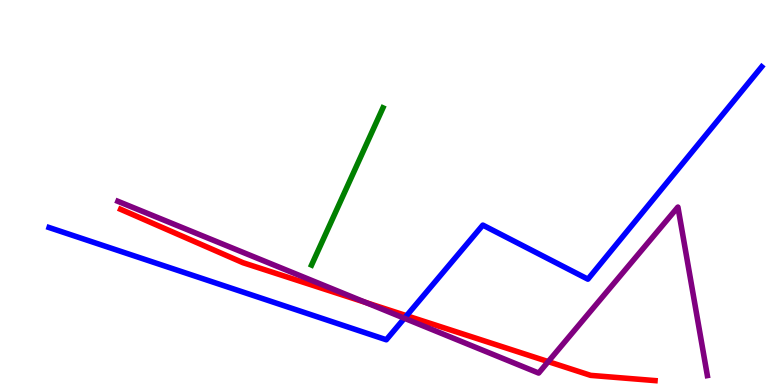[{'lines': ['blue', 'red'], 'intersections': [{'x': 5.25, 'y': 1.8}]}, {'lines': ['green', 'red'], 'intersections': []}, {'lines': ['purple', 'red'], 'intersections': [{'x': 4.72, 'y': 2.14}, {'x': 7.07, 'y': 0.607}]}, {'lines': ['blue', 'green'], 'intersections': []}, {'lines': ['blue', 'purple'], 'intersections': [{'x': 5.22, 'y': 1.73}]}, {'lines': ['green', 'purple'], 'intersections': []}]